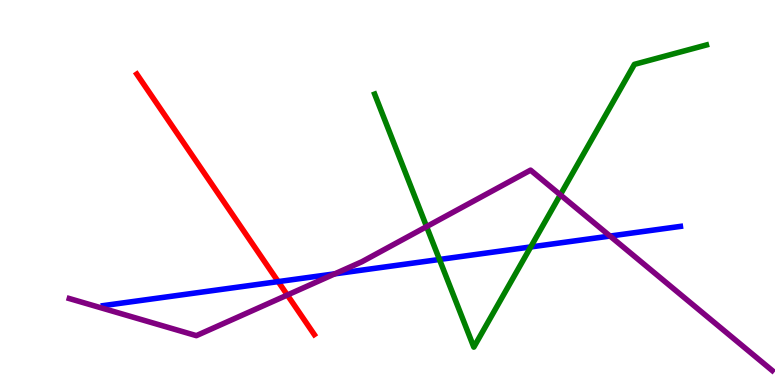[{'lines': ['blue', 'red'], 'intersections': [{'x': 3.59, 'y': 2.69}]}, {'lines': ['green', 'red'], 'intersections': []}, {'lines': ['purple', 'red'], 'intersections': [{'x': 3.71, 'y': 2.34}]}, {'lines': ['blue', 'green'], 'intersections': [{'x': 5.67, 'y': 3.26}, {'x': 6.85, 'y': 3.59}]}, {'lines': ['blue', 'purple'], 'intersections': [{'x': 4.32, 'y': 2.89}, {'x': 7.87, 'y': 3.87}]}, {'lines': ['green', 'purple'], 'intersections': [{'x': 5.5, 'y': 4.11}, {'x': 7.23, 'y': 4.94}]}]